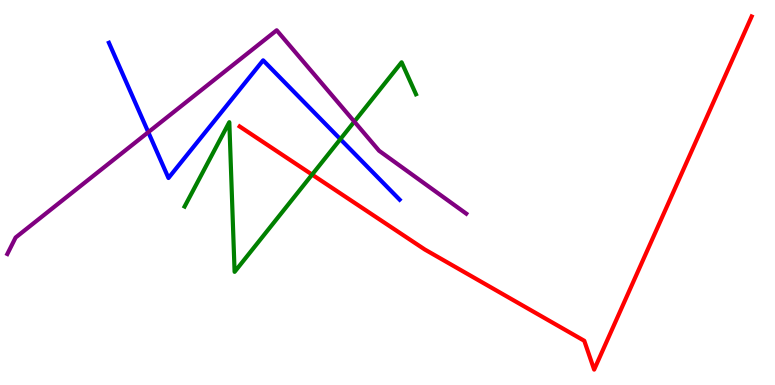[{'lines': ['blue', 'red'], 'intersections': []}, {'lines': ['green', 'red'], 'intersections': [{'x': 4.03, 'y': 5.46}]}, {'lines': ['purple', 'red'], 'intersections': []}, {'lines': ['blue', 'green'], 'intersections': [{'x': 4.39, 'y': 6.39}]}, {'lines': ['blue', 'purple'], 'intersections': [{'x': 1.91, 'y': 6.57}]}, {'lines': ['green', 'purple'], 'intersections': [{'x': 4.57, 'y': 6.84}]}]